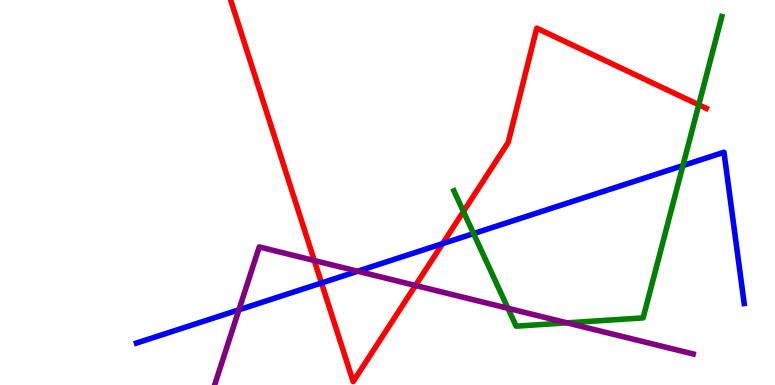[{'lines': ['blue', 'red'], 'intersections': [{'x': 4.15, 'y': 2.65}, {'x': 5.71, 'y': 3.67}]}, {'lines': ['green', 'red'], 'intersections': [{'x': 5.98, 'y': 4.51}, {'x': 9.02, 'y': 7.28}]}, {'lines': ['purple', 'red'], 'intersections': [{'x': 4.06, 'y': 3.23}, {'x': 5.36, 'y': 2.58}]}, {'lines': ['blue', 'green'], 'intersections': [{'x': 6.11, 'y': 3.93}, {'x': 8.81, 'y': 5.7}]}, {'lines': ['blue', 'purple'], 'intersections': [{'x': 3.08, 'y': 1.95}, {'x': 4.62, 'y': 2.96}]}, {'lines': ['green', 'purple'], 'intersections': [{'x': 6.55, 'y': 1.99}, {'x': 7.32, 'y': 1.61}]}]